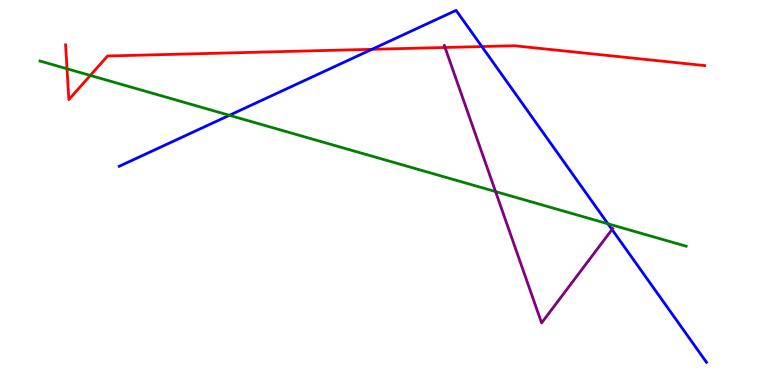[{'lines': ['blue', 'red'], 'intersections': [{'x': 4.8, 'y': 8.72}, {'x': 6.22, 'y': 8.79}]}, {'lines': ['green', 'red'], 'intersections': [{'x': 0.865, 'y': 8.21}, {'x': 1.17, 'y': 8.04}]}, {'lines': ['purple', 'red'], 'intersections': [{'x': 5.74, 'y': 8.77}]}, {'lines': ['blue', 'green'], 'intersections': [{'x': 2.96, 'y': 7.01}, {'x': 7.84, 'y': 4.19}]}, {'lines': ['blue', 'purple'], 'intersections': [{'x': 7.9, 'y': 4.04}]}, {'lines': ['green', 'purple'], 'intersections': [{'x': 6.39, 'y': 5.02}]}]